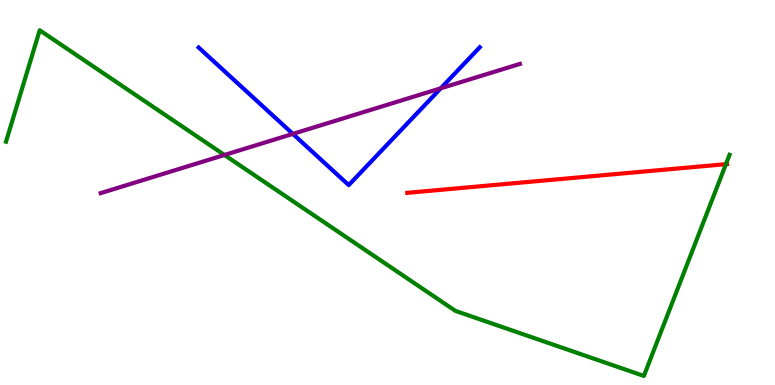[{'lines': ['blue', 'red'], 'intersections': []}, {'lines': ['green', 'red'], 'intersections': [{'x': 9.37, 'y': 5.74}]}, {'lines': ['purple', 'red'], 'intersections': []}, {'lines': ['blue', 'green'], 'intersections': []}, {'lines': ['blue', 'purple'], 'intersections': [{'x': 3.78, 'y': 6.52}, {'x': 5.69, 'y': 7.71}]}, {'lines': ['green', 'purple'], 'intersections': [{'x': 2.9, 'y': 5.97}]}]